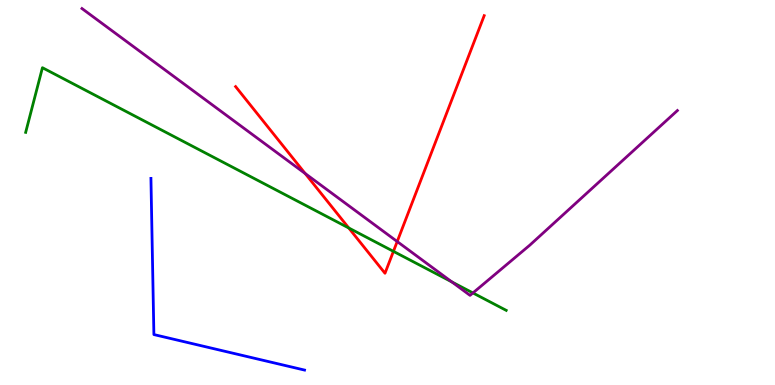[{'lines': ['blue', 'red'], 'intersections': []}, {'lines': ['green', 'red'], 'intersections': [{'x': 4.5, 'y': 4.08}, {'x': 5.08, 'y': 3.47}]}, {'lines': ['purple', 'red'], 'intersections': [{'x': 3.94, 'y': 5.49}, {'x': 5.13, 'y': 3.73}]}, {'lines': ['blue', 'green'], 'intersections': []}, {'lines': ['blue', 'purple'], 'intersections': []}, {'lines': ['green', 'purple'], 'intersections': [{'x': 5.83, 'y': 2.68}, {'x': 6.1, 'y': 2.39}]}]